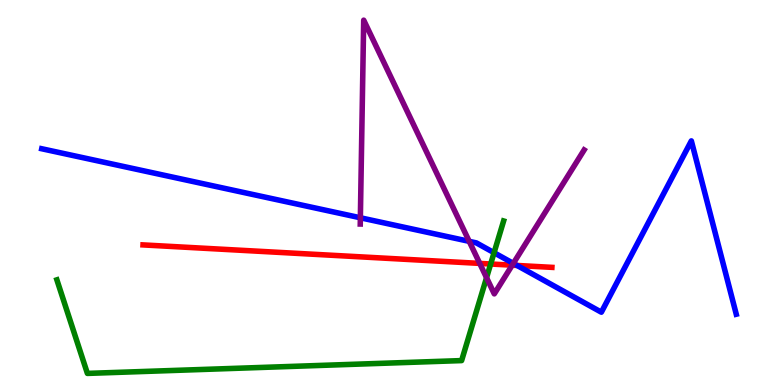[{'lines': ['blue', 'red'], 'intersections': [{'x': 6.67, 'y': 3.11}]}, {'lines': ['green', 'red'], 'intersections': [{'x': 6.33, 'y': 3.14}]}, {'lines': ['purple', 'red'], 'intersections': [{'x': 6.19, 'y': 3.16}, {'x': 6.61, 'y': 3.11}]}, {'lines': ['blue', 'green'], 'intersections': [{'x': 6.38, 'y': 3.44}]}, {'lines': ['blue', 'purple'], 'intersections': [{'x': 4.65, 'y': 4.34}, {'x': 6.05, 'y': 3.73}, {'x': 6.62, 'y': 3.16}]}, {'lines': ['green', 'purple'], 'intersections': [{'x': 6.28, 'y': 2.79}]}]